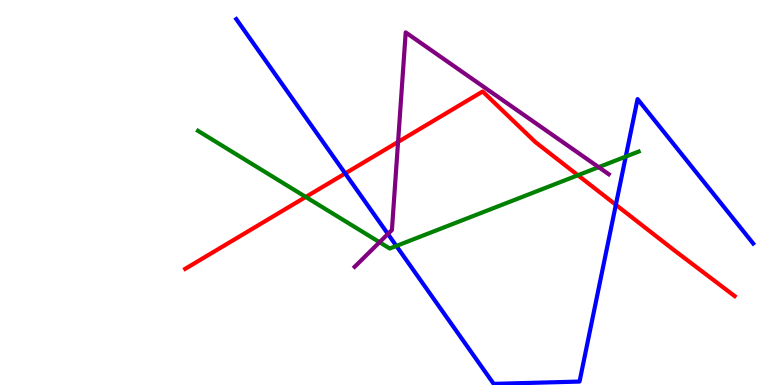[{'lines': ['blue', 'red'], 'intersections': [{'x': 4.45, 'y': 5.49}, {'x': 7.95, 'y': 4.68}]}, {'lines': ['green', 'red'], 'intersections': [{'x': 3.95, 'y': 4.88}, {'x': 7.46, 'y': 5.45}]}, {'lines': ['purple', 'red'], 'intersections': [{'x': 5.14, 'y': 6.31}]}, {'lines': ['blue', 'green'], 'intersections': [{'x': 5.11, 'y': 3.61}, {'x': 8.07, 'y': 5.93}]}, {'lines': ['blue', 'purple'], 'intersections': [{'x': 5.01, 'y': 3.92}]}, {'lines': ['green', 'purple'], 'intersections': [{'x': 4.9, 'y': 3.71}, {'x': 7.72, 'y': 5.66}]}]